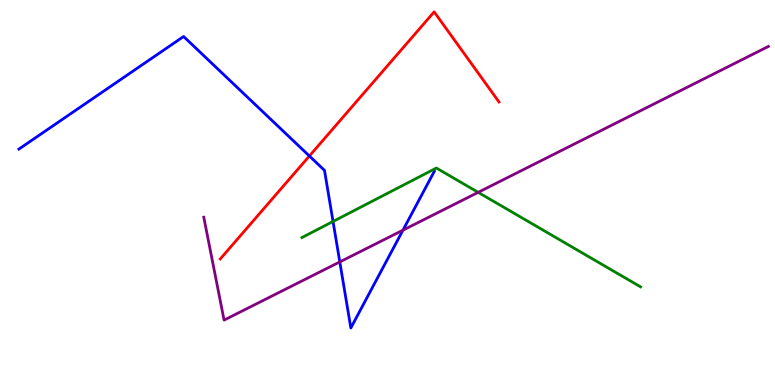[{'lines': ['blue', 'red'], 'intersections': [{'x': 3.99, 'y': 5.95}]}, {'lines': ['green', 'red'], 'intersections': []}, {'lines': ['purple', 'red'], 'intersections': []}, {'lines': ['blue', 'green'], 'intersections': [{'x': 4.3, 'y': 4.25}]}, {'lines': ['blue', 'purple'], 'intersections': [{'x': 4.38, 'y': 3.2}, {'x': 5.2, 'y': 4.02}]}, {'lines': ['green', 'purple'], 'intersections': [{'x': 6.17, 'y': 5.0}]}]